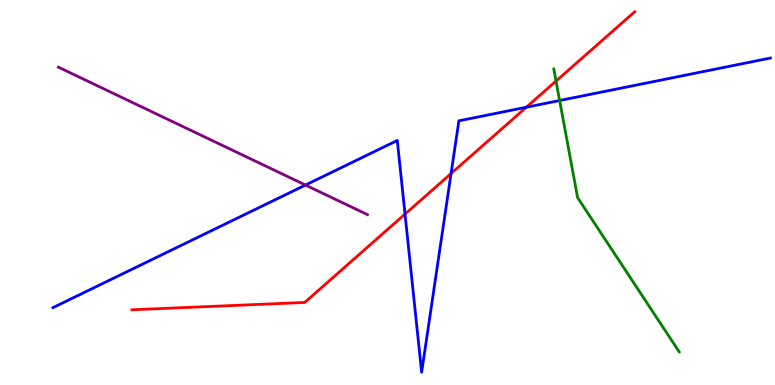[{'lines': ['blue', 'red'], 'intersections': [{'x': 5.23, 'y': 4.44}, {'x': 5.82, 'y': 5.49}, {'x': 6.79, 'y': 7.21}]}, {'lines': ['green', 'red'], 'intersections': [{'x': 7.17, 'y': 7.89}]}, {'lines': ['purple', 'red'], 'intersections': []}, {'lines': ['blue', 'green'], 'intersections': [{'x': 7.22, 'y': 7.39}]}, {'lines': ['blue', 'purple'], 'intersections': [{'x': 3.94, 'y': 5.19}]}, {'lines': ['green', 'purple'], 'intersections': []}]